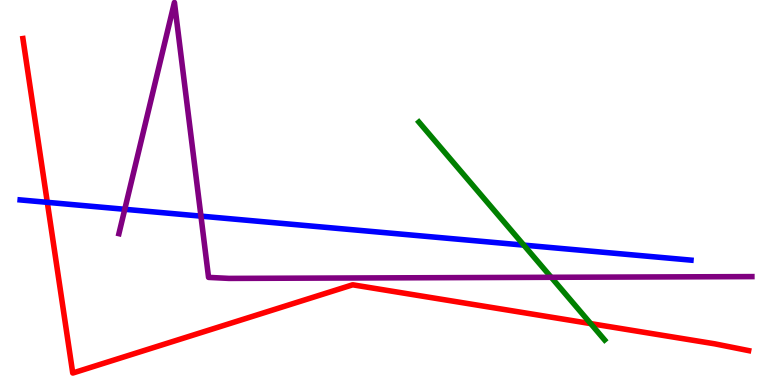[{'lines': ['blue', 'red'], 'intersections': [{'x': 0.61, 'y': 4.74}]}, {'lines': ['green', 'red'], 'intersections': [{'x': 7.62, 'y': 1.59}]}, {'lines': ['purple', 'red'], 'intersections': []}, {'lines': ['blue', 'green'], 'intersections': [{'x': 6.76, 'y': 3.63}]}, {'lines': ['blue', 'purple'], 'intersections': [{'x': 1.61, 'y': 4.56}, {'x': 2.59, 'y': 4.39}]}, {'lines': ['green', 'purple'], 'intersections': [{'x': 7.11, 'y': 2.8}]}]